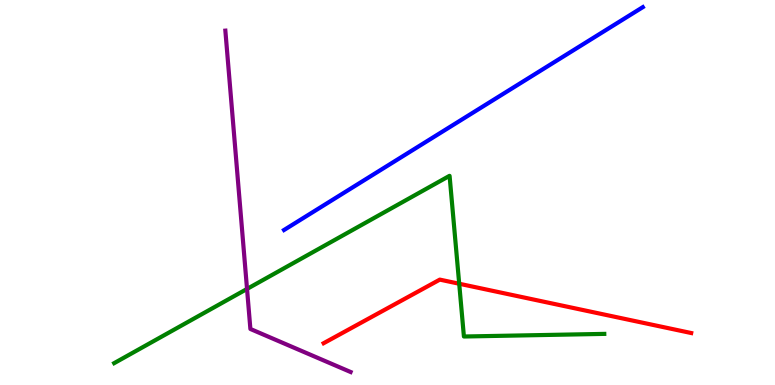[{'lines': ['blue', 'red'], 'intersections': []}, {'lines': ['green', 'red'], 'intersections': [{'x': 5.93, 'y': 2.63}]}, {'lines': ['purple', 'red'], 'intersections': []}, {'lines': ['blue', 'green'], 'intersections': []}, {'lines': ['blue', 'purple'], 'intersections': []}, {'lines': ['green', 'purple'], 'intersections': [{'x': 3.19, 'y': 2.5}]}]